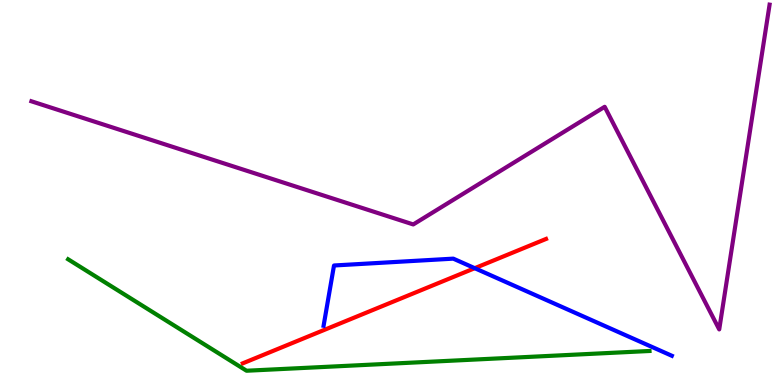[{'lines': ['blue', 'red'], 'intersections': [{'x': 6.13, 'y': 3.03}]}, {'lines': ['green', 'red'], 'intersections': []}, {'lines': ['purple', 'red'], 'intersections': []}, {'lines': ['blue', 'green'], 'intersections': []}, {'lines': ['blue', 'purple'], 'intersections': []}, {'lines': ['green', 'purple'], 'intersections': []}]